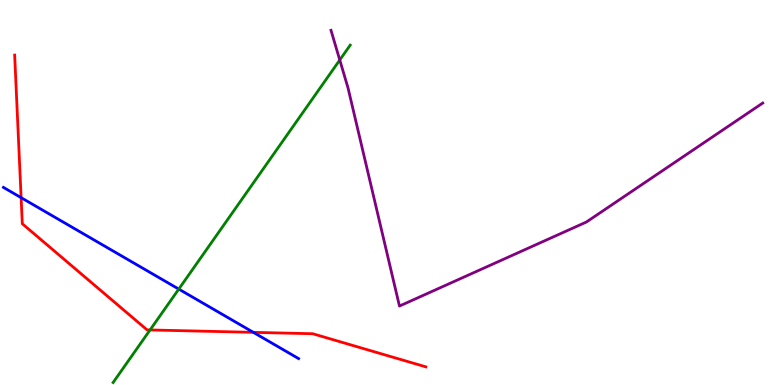[{'lines': ['blue', 'red'], 'intersections': [{'x': 0.272, 'y': 4.87}, {'x': 3.27, 'y': 1.37}]}, {'lines': ['green', 'red'], 'intersections': [{'x': 1.94, 'y': 1.43}]}, {'lines': ['purple', 'red'], 'intersections': []}, {'lines': ['blue', 'green'], 'intersections': [{'x': 2.31, 'y': 2.49}]}, {'lines': ['blue', 'purple'], 'intersections': []}, {'lines': ['green', 'purple'], 'intersections': [{'x': 4.38, 'y': 8.44}]}]